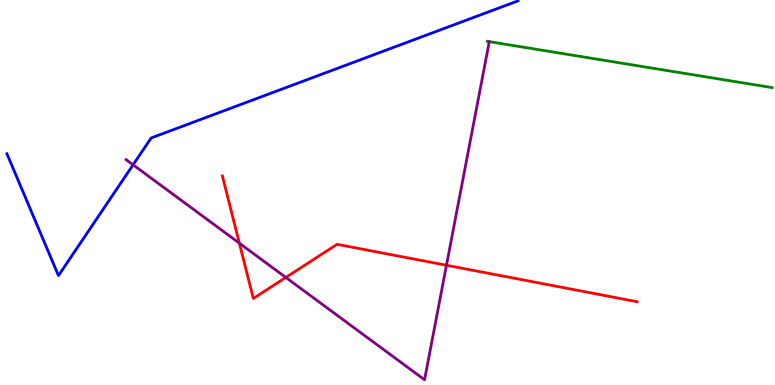[{'lines': ['blue', 'red'], 'intersections': []}, {'lines': ['green', 'red'], 'intersections': []}, {'lines': ['purple', 'red'], 'intersections': [{'x': 3.09, 'y': 3.68}, {'x': 3.69, 'y': 2.79}, {'x': 5.76, 'y': 3.11}]}, {'lines': ['blue', 'green'], 'intersections': []}, {'lines': ['blue', 'purple'], 'intersections': [{'x': 1.72, 'y': 5.72}]}, {'lines': ['green', 'purple'], 'intersections': []}]